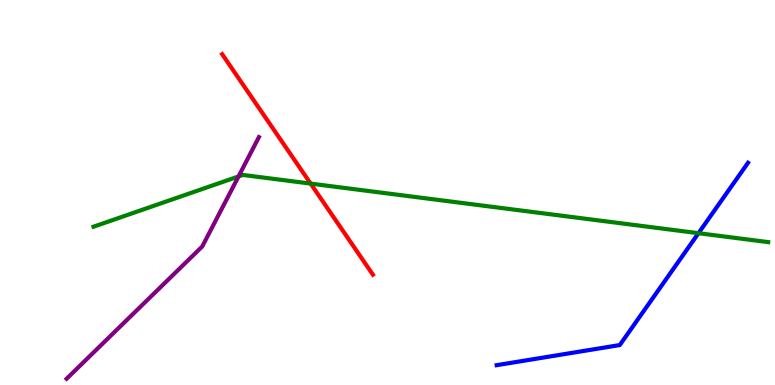[{'lines': ['blue', 'red'], 'intersections': []}, {'lines': ['green', 'red'], 'intersections': [{'x': 4.01, 'y': 5.23}]}, {'lines': ['purple', 'red'], 'intersections': []}, {'lines': ['blue', 'green'], 'intersections': [{'x': 9.01, 'y': 3.94}]}, {'lines': ['blue', 'purple'], 'intersections': []}, {'lines': ['green', 'purple'], 'intersections': [{'x': 3.08, 'y': 5.42}]}]